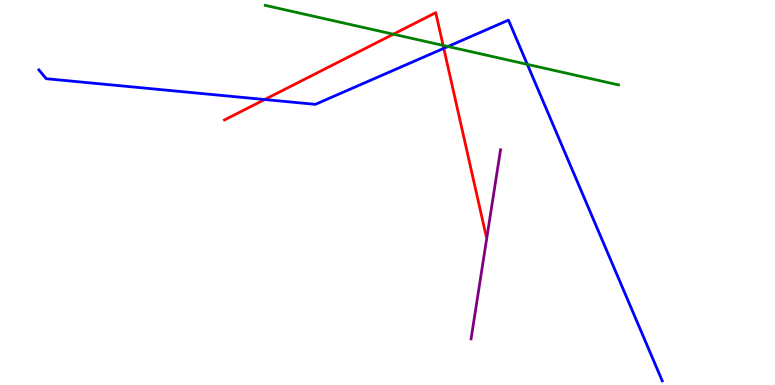[{'lines': ['blue', 'red'], 'intersections': [{'x': 3.42, 'y': 7.41}, {'x': 5.73, 'y': 8.74}]}, {'lines': ['green', 'red'], 'intersections': [{'x': 5.08, 'y': 9.11}, {'x': 5.72, 'y': 8.82}]}, {'lines': ['purple', 'red'], 'intersections': []}, {'lines': ['blue', 'green'], 'intersections': [{'x': 5.78, 'y': 8.79}, {'x': 6.8, 'y': 8.33}]}, {'lines': ['blue', 'purple'], 'intersections': []}, {'lines': ['green', 'purple'], 'intersections': []}]